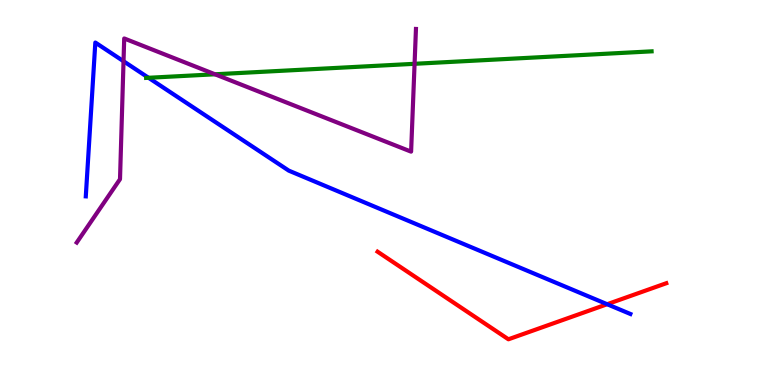[{'lines': ['blue', 'red'], 'intersections': [{'x': 7.83, 'y': 2.1}]}, {'lines': ['green', 'red'], 'intersections': []}, {'lines': ['purple', 'red'], 'intersections': []}, {'lines': ['blue', 'green'], 'intersections': [{'x': 1.92, 'y': 7.98}]}, {'lines': ['blue', 'purple'], 'intersections': [{'x': 1.59, 'y': 8.41}]}, {'lines': ['green', 'purple'], 'intersections': [{'x': 2.77, 'y': 8.07}, {'x': 5.35, 'y': 8.34}]}]